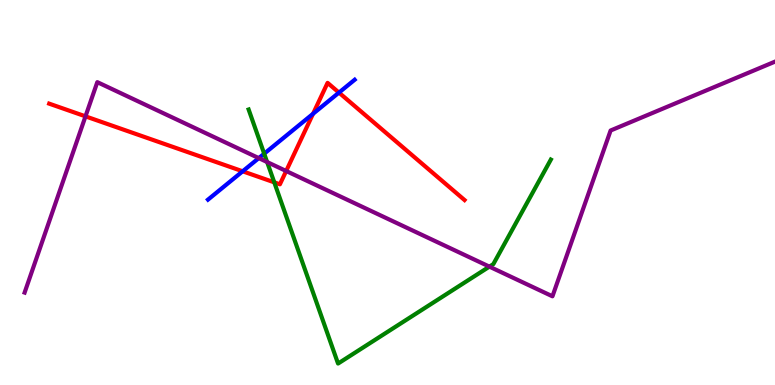[{'lines': ['blue', 'red'], 'intersections': [{'x': 3.13, 'y': 5.55}, {'x': 4.04, 'y': 7.04}, {'x': 4.37, 'y': 7.59}]}, {'lines': ['green', 'red'], 'intersections': [{'x': 3.54, 'y': 5.26}]}, {'lines': ['purple', 'red'], 'intersections': [{'x': 1.1, 'y': 6.98}, {'x': 3.69, 'y': 5.56}]}, {'lines': ['blue', 'green'], 'intersections': [{'x': 3.41, 'y': 6.01}]}, {'lines': ['blue', 'purple'], 'intersections': [{'x': 3.34, 'y': 5.89}]}, {'lines': ['green', 'purple'], 'intersections': [{'x': 3.45, 'y': 5.79}, {'x': 6.31, 'y': 3.07}]}]